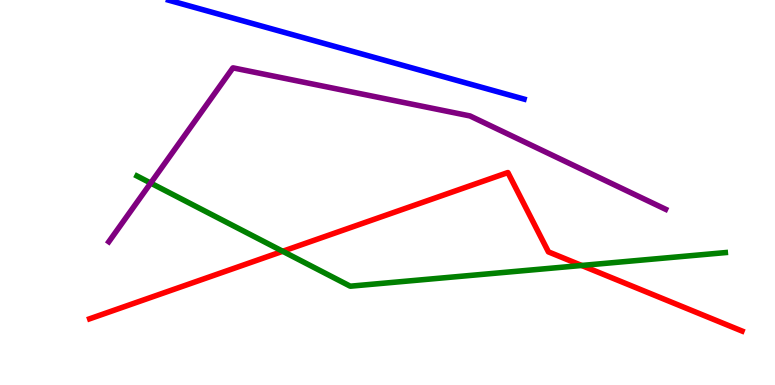[{'lines': ['blue', 'red'], 'intersections': []}, {'lines': ['green', 'red'], 'intersections': [{'x': 3.65, 'y': 3.47}, {'x': 7.51, 'y': 3.1}]}, {'lines': ['purple', 'red'], 'intersections': []}, {'lines': ['blue', 'green'], 'intersections': []}, {'lines': ['blue', 'purple'], 'intersections': []}, {'lines': ['green', 'purple'], 'intersections': [{'x': 1.94, 'y': 5.24}]}]